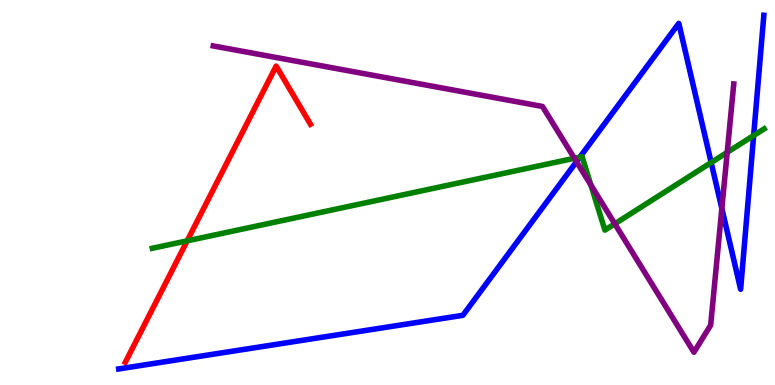[{'lines': ['blue', 'red'], 'intersections': []}, {'lines': ['green', 'red'], 'intersections': [{'x': 2.41, 'y': 3.74}]}, {'lines': ['purple', 'red'], 'intersections': []}, {'lines': ['blue', 'green'], 'intersections': [{'x': 7.48, 'y': 5.92}, {'x': 9.18, 'y': 5.78}, {'x': 9.72, 'y': 6.48}]}, {'lines': ['blue', 'purple'], 'intersections': [{'x': 7.44, 'y': 5.8}, {'x': 9.31, 'y': 4.59}]}, {'lines': ['green', 'purple'], 'intersections': [{'x': 7.41, 'y': 5.89}, {'x': 7.62, 'y': 5.19}, {'x': 7.93, 'y': 4.19}, {'x': 9.38, 'y': 6.04}]}]